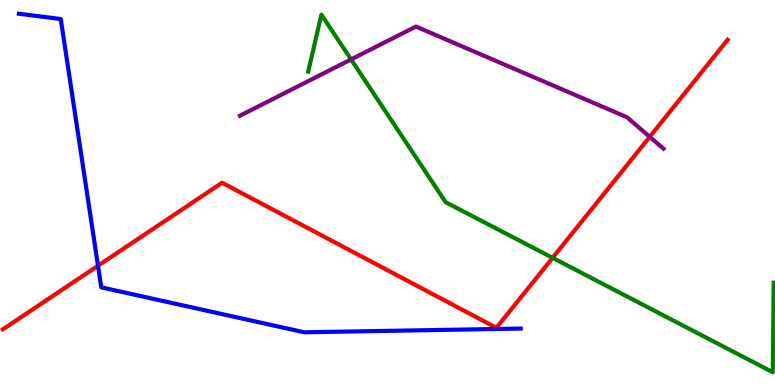[{'lines': ['blue', 'red'], 'intersections': [{'x': 1.26, 'y': 3.1}]}, {'lines': ['green', 'red'], 'intersections': [{'x': 7.13, 'y': 3.3}]}, {'lines': ['purple', 'red'], 'intersections': [{'x': 8.38, 'y': 6.45}]}, {'lines': ['blue', 'green'], 'intersections': []}, {'lines': ['blue', 'purple'], 'intersections': []}, {'lines': ['green', 'purple'], 'intersections': [{'x': 4.53, 'y': 8.46}]}]